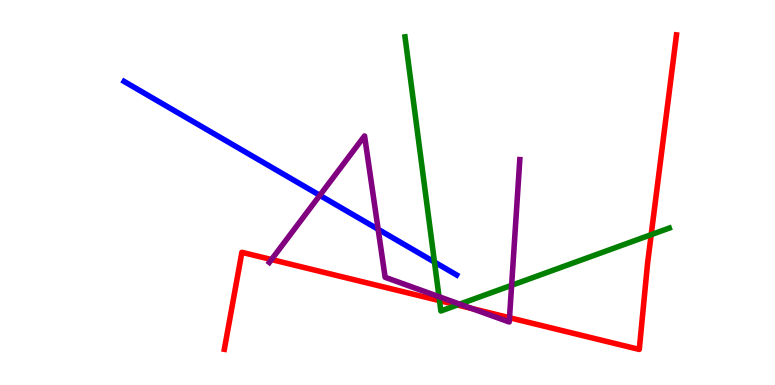[{'lines': ['blue', 'red'], 'intersections': []}, {'lines': ['green', 'red'], 'intersections': [{'x': 5.67, 'y': 2.19}, {'x': 5.9, 'y': 2.08}, {'x': 8.4, 'y': 3.9}]}, {'lines': ['purple', 'red'], 'intersections': [{'x': 3.5, 'y': 3.26}, {'x': 6.09, 'y': 1.99}, {'x': 6.57, 'y': 1.75}]}, {'lines': ['blue', 'green'], 'intersections': [{'x': 5.61, 'y': 3.19}]}, {'lines': ['blue', 'purple'], 'intersections': [{'x': 4.13, 'y': 4.93}, {'x': 4.88, 'y': 4.04}]}, {'lines': ['green', 'purple'], 'intersections': [{'x': 5.66, 'y': 2.29}, {'x': 5.93, 'y': 2.1}, {'x': 6.6, 'y': 2.59}]}]